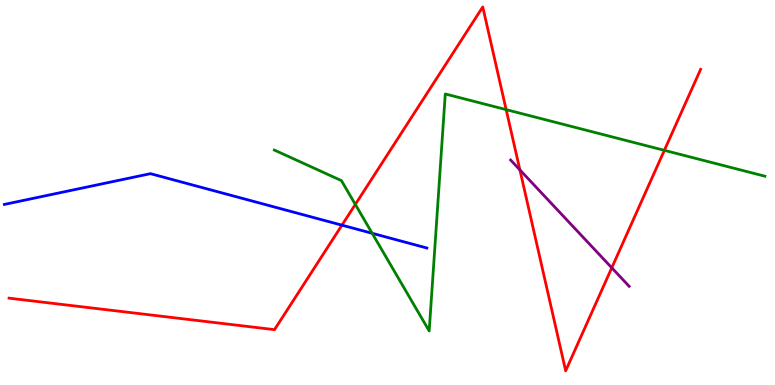[{'lines': ['blue', 'red'], 'intersections': [{'x': 4.41, 'y': 4.15}]}, {'lines': ['green', 'red'], 'intersections': [{'x': 4.58, 'y': 4.69}, {'x': 6.53, 'y': 7.15}, {'x': 8.57, 'y': 6.1}]}, {'lines': ['purple', 'red'], 'intersections': [{'x': 6.71, 'y': 5.59}, {'x': 7.89, 'y': 3.04}]}, {'lines': ['blue', 'green'], 'intersections': [{'x': 4.8, 'y': 3.94}]}, {'lines': ['blue', 'purple'], 'intersections': []}, {'lines': ['green', 'purple'], 'intersections': []}]